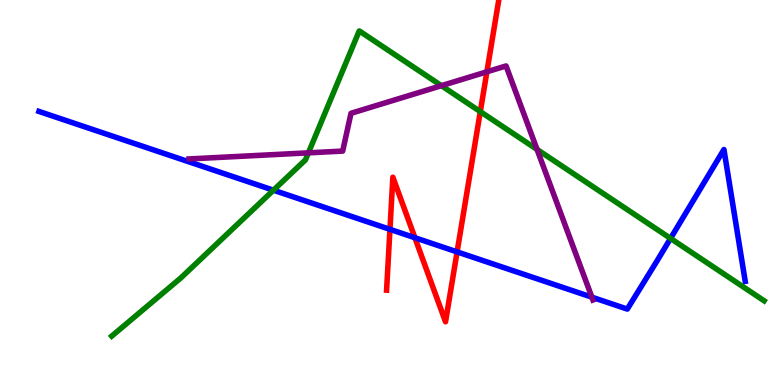[{'lines': ['blue', 'red'], 'intersections': [{'x': 5.03, 'y': 4.04}, {'x': 5.35, 'y': 3.83}, {'x': 5.9, 'y': 3.46}]}, {'lines': ['green', 'red'], 'intersections': [{'x': 6.2, 'y': 7.1}]}, {'lines': ['purple', 'red'], 'intersections': [{'x': 6.28, 'y': 8.14}]}, {'lines': ['blue', 'green'], 'intersections': [{'x': 3.53, 'y': 5.06}, {'x': 8.65, 'y': 3.81}]}, {'lines': ['blue', 'purple'], 'intersections': [{'x': 7.64, 'y': 2.28}]}, {'lines': ['green', 'purple'], 'intersections': [{'x': 3.98, 'y': 6.03}, {'x': 5.7, 'y': 7.77}, {'x': 6.93, 'y': 6.12}]}]